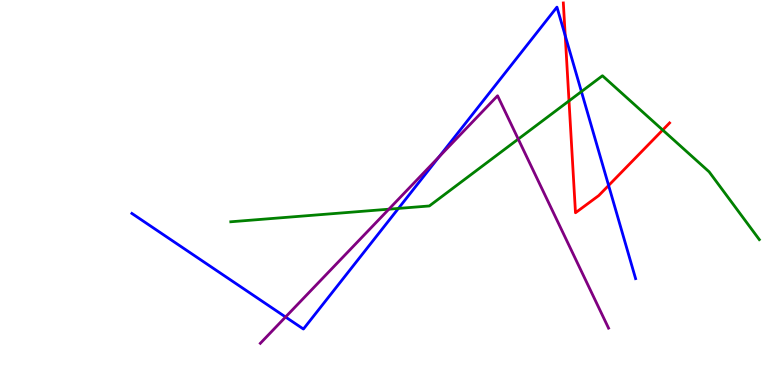[{'lines': ['blue', 'red'], 'intersections': [{'x': 7.29, 'y': 9.07}, {'x': 7.85, 'y': 5.18}]}, {'lines': ['green', 'red'], 'intersections': [{'x': 7.34, 'y': 7.38}, {'x': 8.55, 'y': 6.62}]}, {'lines': ['purple', 'red'], 'intersections': []}, {'lines': ['blue', 'green'], 'intersections': [{'x': 5.14, 'y': 4.59}, {'x': 7.5, 'y': 7.62}]}, {'lines': ['blue', 'purple'], 'intersections': [{'x': 3.68, 'y': 1.77}, {'x': 5.66, 'y': 5.93}]}, {'lines': ['green', 'purple'], 'intersections': [{'x': 5.02, 'y': 4.57}, {'x': 6.69, 'y': 6.39}]}]